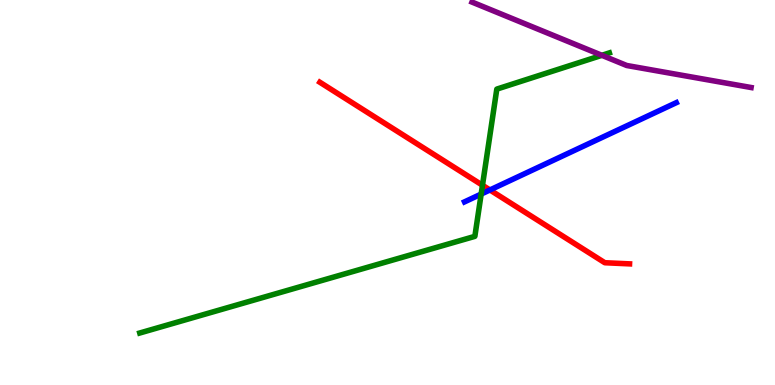[{'lines': ['blue', 'red'], 'intersections': [{'x': 6.32, 'y': 5.07}]}, {'lines': ['green', 'red'], 'intersections': [{'x': 6.23, 'y': 5.19}]}, {'lines': ['purple', 'red'], 'intersections': []}, {'lines': ['blue', 'green'], 'intersections': [{'x': 6.21, 'y': 4.96}]}, {'lines': ['blue', 'purple'], 'intersections': []}, {'lines': ['green', 'purple'], 'intersections': [{'x': 7.77, 'y': 8.56}]}]